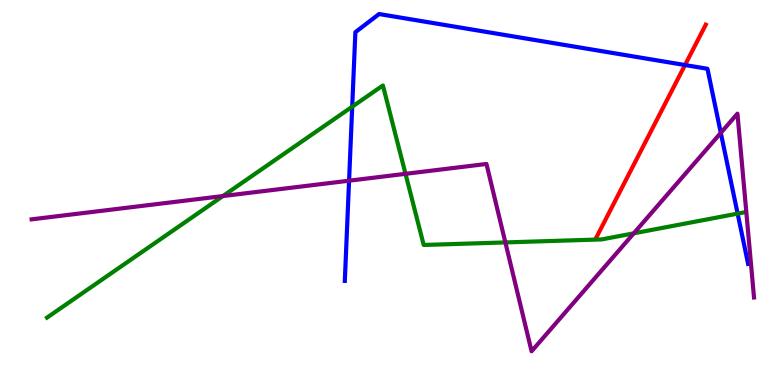[{'lines': ['blue', 'red'], 'intersections': [{'x': 8.84, 'y': 8.31}]}, {'lines': ['green', 'red'], 'intersections': []}, {'lines': ['purple', 'red'], 'intersections': []}, {'lines': ['blue', 'green'], 'intersections': [{'x': 4.54, 'y': 7.23}, {'x': 9.52, 'y': 4.45}]}, {'lines': ['blue', 'purple'], 'intersections': [{'x': 4.5, 'y': 5.31}, {'x': 9.3, 'y': 6.55}]}, {'lines': ['green', 'purple'], 'intersections': [{'x': 2.88, 'y': 4.91}, {'x': 5.23, 'y': 5.49}, {'x': 6.52, 'y': 3.7}, {'x': 8.18, 'y': 3.94}]}]